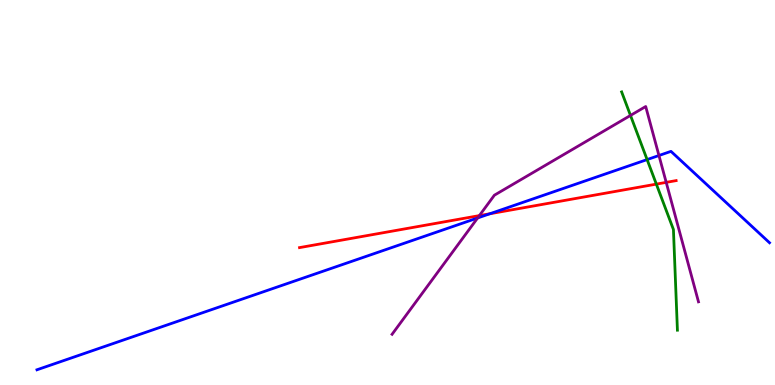[{'lines': ['blue', 'red'], 'intersections': [{'x': 6.32, 'y': 4.45}]}, {'lines': ['green', 'red'], 'intersections': [{'x': 8.47, 'y': 5.22}]}, {'lines': ['purple', 'red'], 'intersections': [{'x': 6.19, 'y': 4.4}, {'x': 8.6, 'y': 5.26}]}, {'lines': ['blue', 'green'], 'intersections': [{'x': 8.35, 'y': 5.85}]}, {'lines': ['blue', 'purple'], 'intersections': [{'x': 6.16, 'y': 4.34}, {'x': 8.5, 'y': 5.96}]}, {'lines': ['green', 'purple'], 'intersections': [{'x': 8.14, 'y': 7.0}]}]